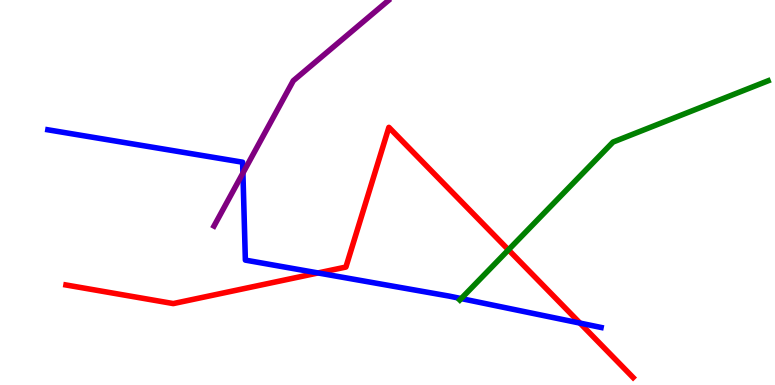[{'lines': ['blue', 'red'], 'intersections': [{'x': 4.1, 'y': 2.91}, {'x': 7.48, 'y': 1.61}]}, {'lines': ['green', 'red'], 'intersections': [{'x': 6.56, 'y': 3.51}]}, {'lines': ['purple', 'red'], 'intersections': []}, {'lines': ['blue', 'green'], 'intersections': [{'x': 5.95, 'y': 2.24}]}, {'lines': ['blue', 'purple'], 'intersections': [{'x': 3.13, 'y': 5.51}]}, {'lines': ['green', 'purple'], 'intersections': []}]